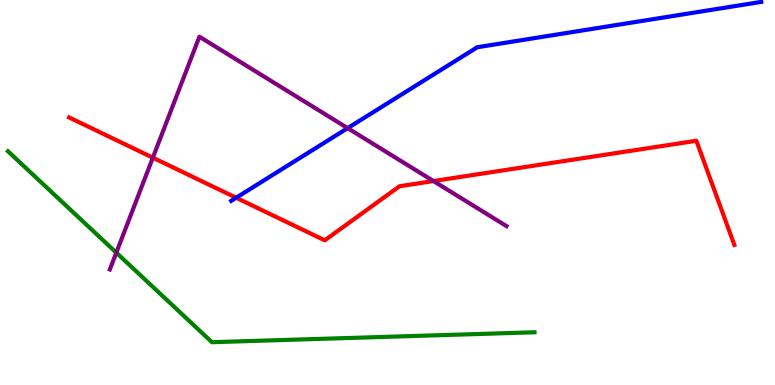[{'lines': ['blue', 'red'], 'intersections': [{'x': 3.05, 'y': 4.86}]}, {'lines': ['green', 'red'], 'intersections': []}, {'lines': ['purple', 'red'], 'intersections': [{'x': 1.97, 'y': 5.9}, {'x': 5.59, 'y': 5.3}]}, {'lines': ['blue', 'green'], 'intersections': []}, {'lines': ['blue', 'purple'], 'intersections': [{'x': 4.49, 'y': 6.67}]}, {'lines': ['green', 'purple'], 'intersections': [{'x': 1.5, 'y': 3.44}]}]